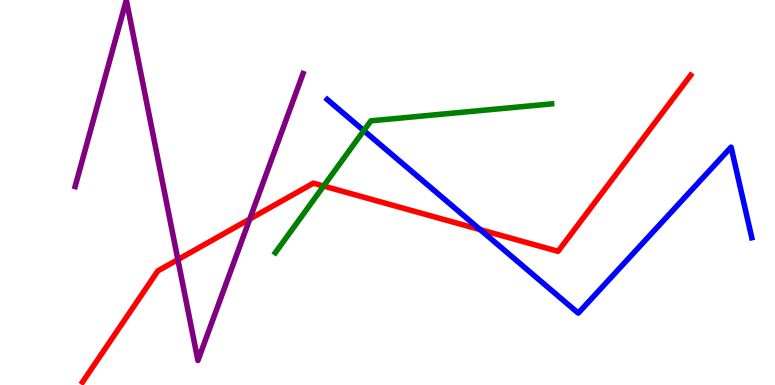[{'lines': ['blue', 'red'], 'intersections': [{'x': 6.2, 'y': 4.04}]}, {'lines': ['green', 'red'], 'intersections': [{'x': 4.18, 'y': 5.17}]}, {'lines': ['purple', 'red'], 'intersections': [{'x': 2.3, 'y': 3.26}, {'x': 3.22, 'y': 4.31}]}, {'lines': ['blue', 'green'], 'intersections': [{'x': 4.69, 'y': 6.61}]}, {'lines': ['blue', 'purple'], 'intersections': []}, {'lines': ['green', 'purple'], 'intersections': []}]